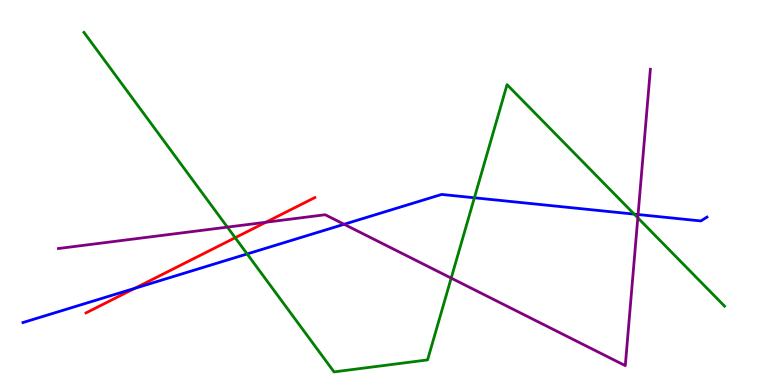[{'lines': ['blue', 'red'], 'intersections': [{'x': 1.74, 'y': 2.51}]}, {'lines': ['green', 'red'], 'intersections': [{'x': 3.03, 'y': 3.83}]}, {'lines': ['purple', 'red'], 'intersections': [{'x': 3.43, 'y': 4.23}]}, {'lines': ['blue', 'green'], 'intersections': [{'x': 3.19, 'y': 3.4}, {'x': 6.12, 'y': 4.86}, {'x': 8.18, 'y': 4.44}]}, {'lines': ['blue', 'purple'], 'intersections': [{'x': 4.44, 'y': 4.17}, {'x': 8.23, 'y': 4.43}]}, {'lines': ['green', 'purple'], 'intersections': [{'x': 2.93, 'y': 4.1}, {'x': 5.82, 'y': 2.78}, {'x': 8.23, 'y': 4.34}]}]